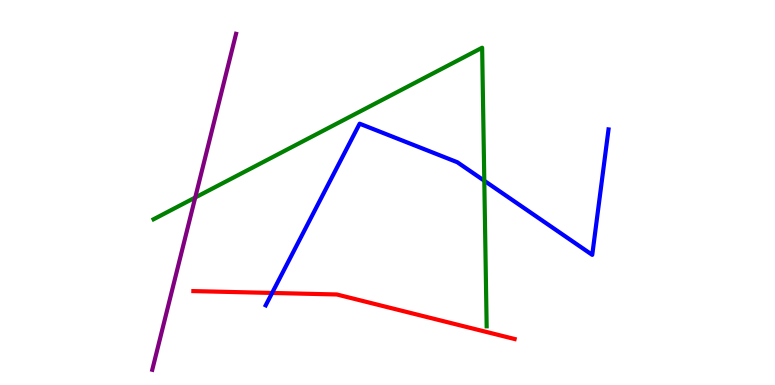[{'lines': ['blue', 'red'], 'intersections': [{'x': 3.51, 'y': 2.39}]}, {'lines': ['green', 'red'], 'intersections': []}, {'lines': ['purple', 'red'], 'intersections': []}, {'lines': ['blue', 'green'], 'intersections': [{'x': 6.25, 'y': 5.31}]}, {'lines': ['blue', 'purple'], 'intersections': []}, {'lines': ['green', 'purple'], 'intersections': [{'x': 2.52, 'y': 4.87}]}]